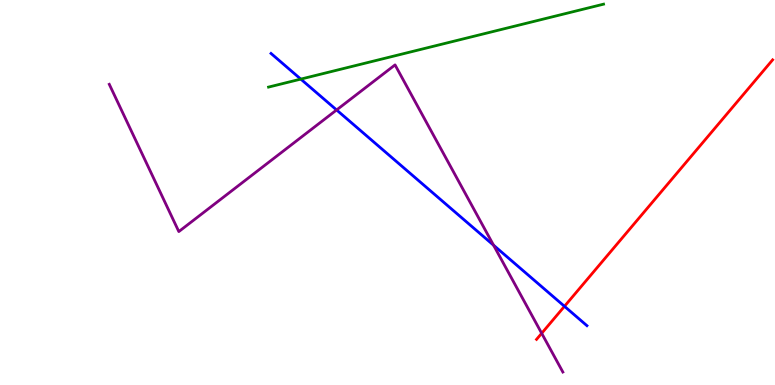[{'lines': ['blue', 'red'], 'intersections': [{'x': 7.28, 'y': 2.04}]}, {'lines': ['green', 'red'], 'intersections': []}, {'lines': ['purple', 'red'], 'intersections': [{'x': 6.99, 'y': 1.34}]}, {'lines': ['blue', 'green'], 'intersections': [{'x': 3.88, 'y': 7.95}]}, {'lines': ['blue', 'purple'], 'intersections': [{'x': 4.34, 'y': 7.14}, {'x': 6.37, 'y': 3.63}]}, {'lines': ['green', 'purple'], 'intersections': []}]